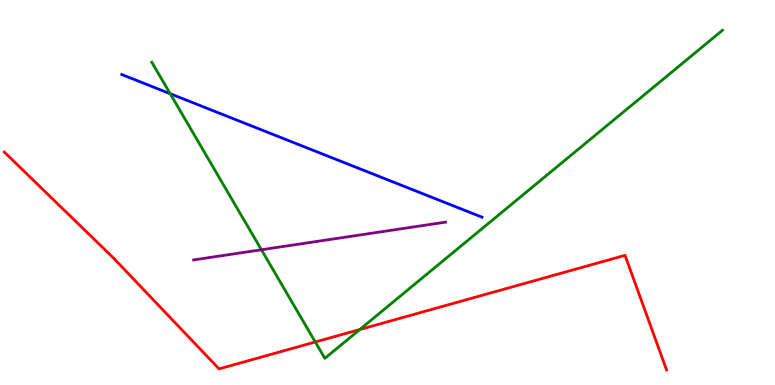[{'lines': ['blue', 'red'], 'intersections': []}, {'lines': ['green', 'red'], 'intersections': [{'x': 4.07, 'y': 1.12}, {'x': 4.64, 'y': 1.44}]}, {'lines': ['purple', 'red'], 'intersections': []}, {'lines': ['blue', 'green'], 'intersections': [{'x': 2.2, 'y': 7.57}]}, {'lines': ['blue', 'purple'], 'intersections': []}, {'lines': ['green', 'purple'], 'intersections': [{'x': 3.37, 'y': 3.51}]}]